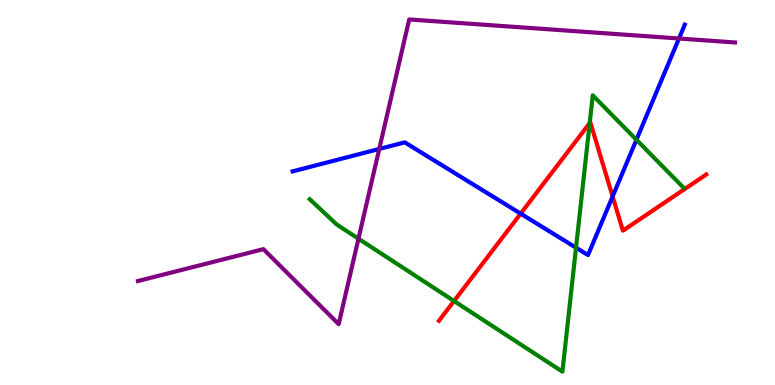[{'lines': ['blue', 'red'], 'intersections': [{'x': 6.72, 'y': 4.45}, {'x': 7.9, 'y': 4.9}]}, {'lines': ['green', 'red'], 'intersections': [{'x': 5.86, 'y': 2.18}, {'x': 7.61, 'y': 6.8}]}, {'lines': ['purple', 'red'], 'intersections': []}, {'lines': ['blue', 'green'], 'intersections': [{'x': 7.43, 'y': 3.57}, {'x': 8.21, 'y': 6.37}]}, {'lines': ['blue', 'purple'], 'intersections': [{'x': 4.89, 'y': 6.13}, {'x': 8.76, 'y': 9.0}]}, {'lines': ['green', 'purple'], 'intersections': [{'x': 4.63, 'y': 3.8}]}]